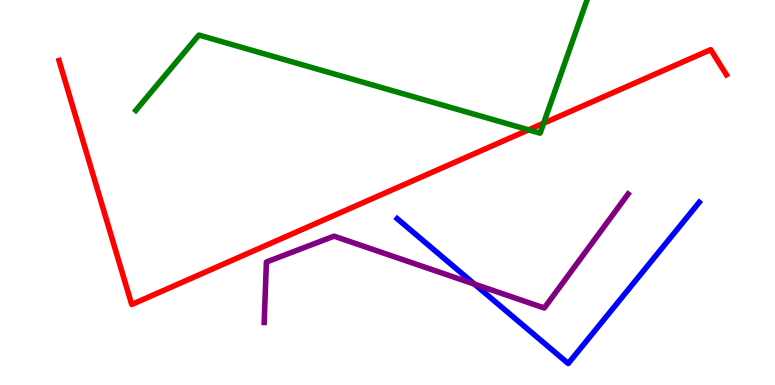[{'lines': ['blue', 'red'], 'intersections': []}, {'lines': ['green', 'red'], 'intersections': [{'x': 6.82, 'y': 6.63}, {'x': 7.01, 'y': 6.8}]}, {'lines': ['purple', 'red'], 'intersections': []}, {'lines': ['blue', 'green'], 'intersections': []}, {'lines': ['blue', 'purple'], 'intersections': [{'x': 6.12, 'y': 2.62}]}, {'lines': ['green', 'purple'], 'intersections': []}]